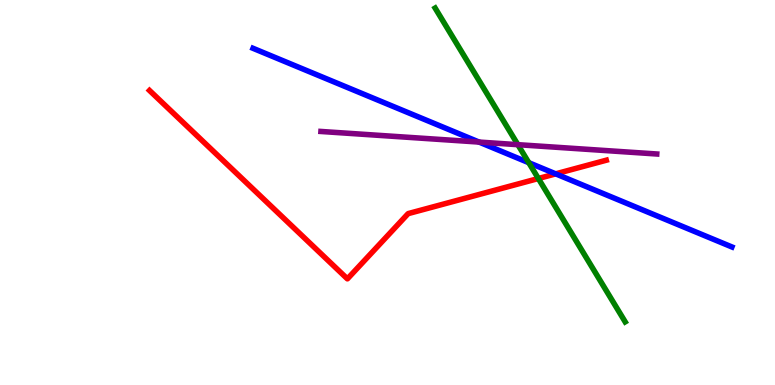[{'lines': ['blue', 'red'], 'intersections': [{'x': 7.17, 'y': 5.48}]}, {'lines': ['green', 'red'], 'intersections': [{'x': 6.95, 'y': 5.36}]}, {'lines': ['purple', 'red'], 'intersections': []}, {'lines': ['blue', 'green'], 'intersections': [{'x': 6.82, 'y': 5.77}]}, {'lines': ['blue', 'purple'], 'intersections': [{'x': 6.18, 'y': 6.31}]}, {'lines': ['green', 'purple'], 'intersections': [{'x': 6.68, 'y': 6.24}]}]